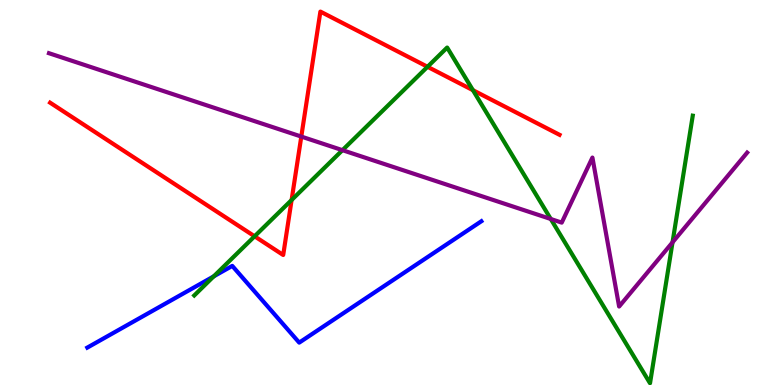[{'lines': ['blue', 'red'], 'intersections': []}, {'lines': ['green', 'red'], 'intersections': [{'x': 3.29, 'y': 3.86}, {'x': 3.76, 'y': 4.8}, {'x': 5.52, 'y': 8.27}, {'x': 6.1, 'y': 7.66}]}, {'lines': ['purple', 'red'], 'intersections': [{'x': 3.89, 'y': 6.45}]}, {'lines': ['blue', 'green'], 'intersections': [{'x': 2.76, 'y': 2.82}]}, {'lines': ['blue', 'purple'], 'intersections': []}, {'lines': ['green', 'purple'], 'intersections': [{'x': 4.42, 'y': 6.1}, {'x': 7.11, 'y': 4.31}, {'x': 8.68, 'y': 3.71}]}]